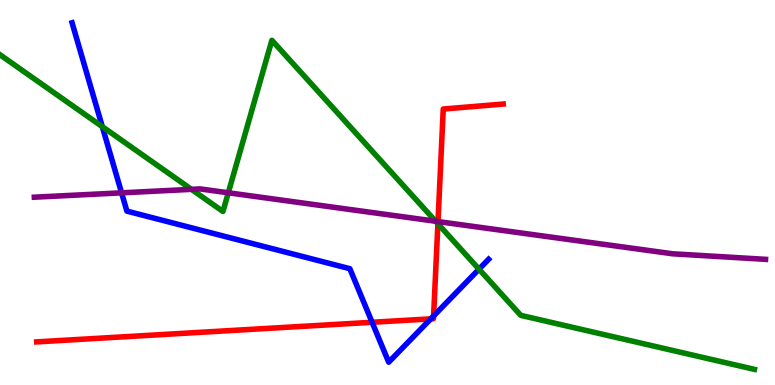[{'lines': ['blue', 'red'], 'intersections': [{'x': 4.8, 'y': 1.63}, {'x': 5.56, 'y': 1.72}, {'x': 5.59, 'y': 1.79}]}, {'lines': ['green', 'red'], 'intersections': [{'x': 5.65, 'y': 4.19}]}, {'lines': ['purple', 'red'], 'intersections': [{'x': 5.65, 'y': 4.24}]}, {'lines': ['blue', 'green'], 'intersections': [{'x': 1.32, 'y': 6.71}, {'x': 6.18, 'y': 3.01}]}, {'lines': ['blue', 'purple'], 'intersections': [{'x': 1.57, 'y': 4.99}]}, {'lines': ['green', 'purple'], 'intersections': [{'x': 2.47, 'y': 5.08}, {'x': 2.95, 'y': 4.99}, {'x': 5.62, 'y': 4.25}]}]